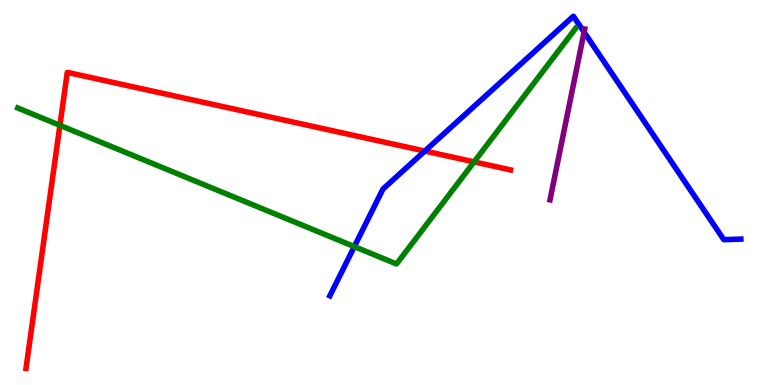[{'lines': ['blue', 'red'], 'intersections': [{'x': 5.48, 'y': 6.08}]}, {'lines': ['green', 'red'], 'intersections': [{'x': 0.773, 'y': 6.74}, {'x': 6.12, 'y': 5.8}]}, {'lines': ['purple', 'red'], 'intersections': []}, {'lines': ['blue', 'green'], 'intersections': [{'x': 4.57, 'y': 3.59}]}, {'lines': ['blue', 'purple'], 'intersections': [{'x': 7.54, 'y': 9.17}]}, {'lines': ['green', 'purple'], 'intersections': []}]